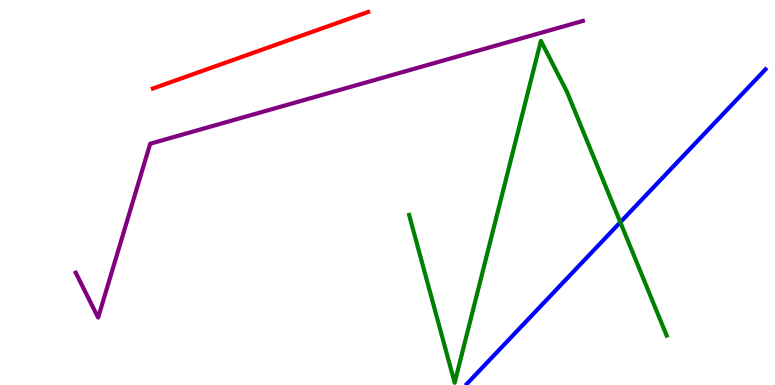[{'lines': ['blue', 'red'], 'intersections': []}, {'lines': ['green', 'red'], 'intersections': []}, {'lines': ['purple', 'red'], 'intersections': []}, {'lines': ['blue', 'green'], 'intersections': [{'x': 8.0, 'y': 4.23}]}, {'lines': ['blue', 'purple'], 'intersections': []}, {'lines': ['green', 'purple'], 'intersections': []}]